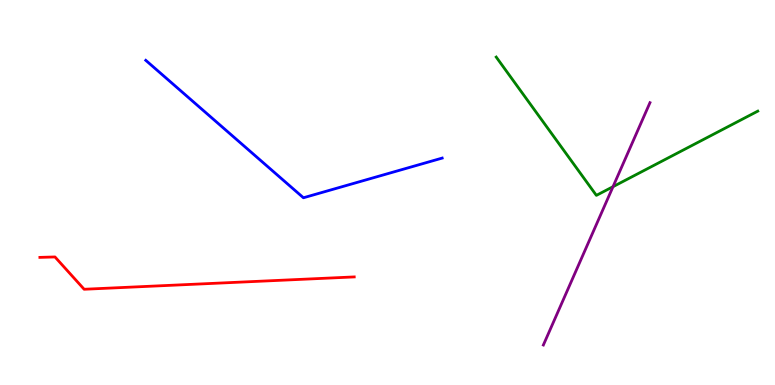[{'lines': ['blue', 'red'], 'intersections': []}, {'lines': ['green', 'red'], 'intersections': []}, {'lines': ['purple', 'red'], 'intersections': []}, {'lines': ['blue', 'green'], 'intersections': []}, {'lines': ['blue', 'purple'], 'intersections': []}, {'lines': ['green', 'purple'], 'intersections': [{'x': 7.91, 'y': 5.15}]}]